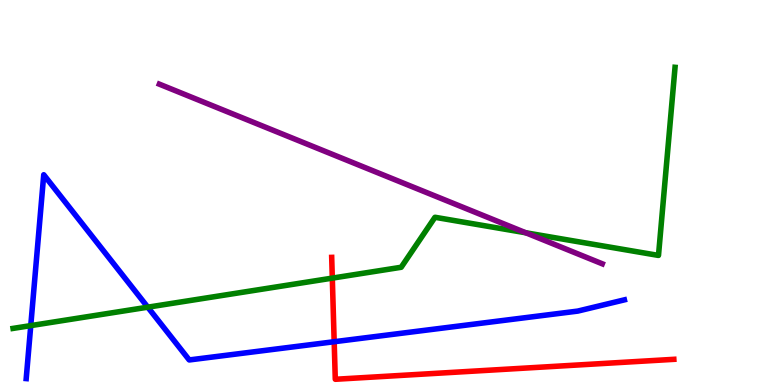[{'lines': ['blue', 'red'], 'intersections': [{'x': 4.31, 'y': 1.12}]}, {'lines': ['green', 'red'], 'intersections': [{'x': 4.29, 'y': 2.78}]}, {'lines': ['purple', 'red'], 'intersections': []}, {'lines': ['blue', 'green'], 'intersections': [{'x': 0.397, 'y': 1.54}, {'x': 1.91, 'y': 2.02}]}, {'lines': ['blue', 'purple'], 'intersections': []}, {'lines': ['green', 'purple'], 'intersections': [{'x': 6.78, 'y': 3.95}]}]